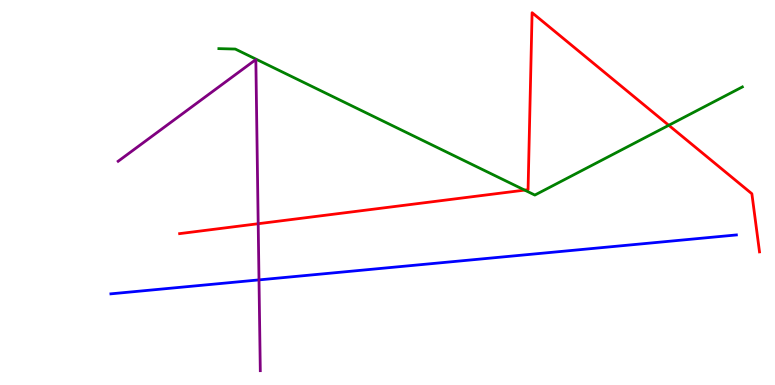[{'lines': ['blue', 'red'], 'intersections': []}, {'lines': ['green', 'red'], 'intersections': [{'x': 6.77, 'y': 5.06}, {'x': 8.63, 'y': 6.75}]}, {'lines': ['purple', 'red'], 'intersections': [{'x': 3.33, 'y': 4.19}]}, {'lines': ['blue', 'green'], 'intersections': []}, {'lines': ['blue', 'purple'], 'intersections': [{'x': 3.34, 'y': 2.73}]}, {'lines': ['green', 'purple'], 'intersections': []}]